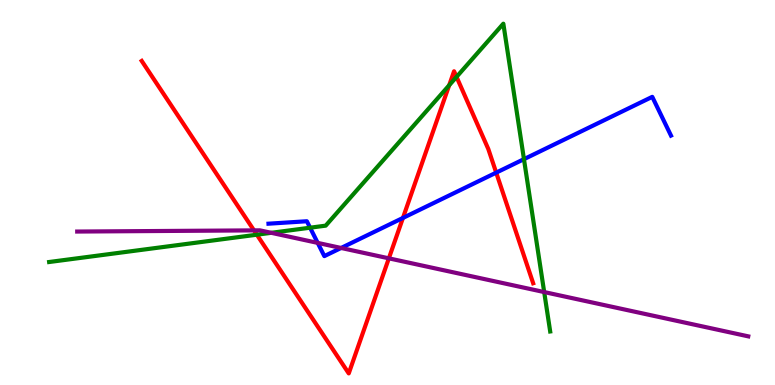[{'lines': ['blue', 'red'], 'intersections': [{'x': 5.2, 'y': 4.34}, {'x': 6.4, 'y': 5.52}]}, {'lines': ['green', 'red'], 'intersections': [{'x': 3.31, 'y': 3.9}, {'x': 5.8, 'y': 7.79}, {'x': 5.89, 'y': 8.0}]}, {'lines': ['purple', 'red'], 'intersections': [{'x': 3.28, 'y': 4.02}, {'x': 5.02, 'y': 3.29}]}, {'lines': ['blue', 'green'], 'intersections': [{'x': 4.0, 'y': 4.09}, {'x': 6.76, 'y': 5.87}]}, {'lines': ['blue', 'purple'], 'intersections': [{'x': 4.1, 'y': 3.69}, {'x': 4.4, 'y': 3.56}]}, {'lines': ['green', 'purple'], 'intersections': [{'x': 3.5, 'y': 3.95}, {'x': 7.02, 'y': 2.41}]}]